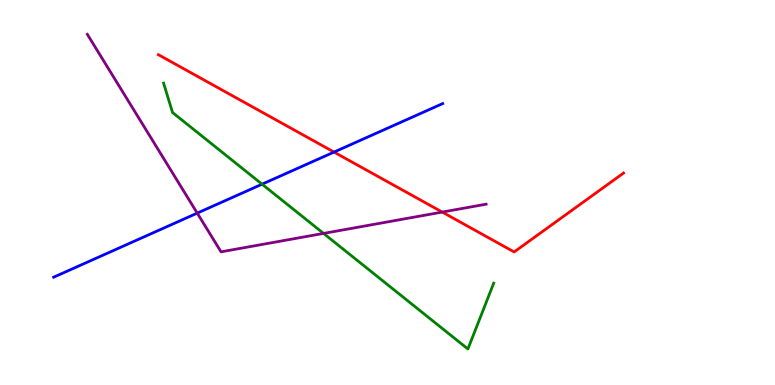[{'lines': ['blue', 'red'], 'intersections': [{'x': 4.31, 'y': 6.05}]}, {'lines': ['green', 'red'], 'intersections': []}, {'lines': ['purple', 'red'], 'intersections': [{'x': 5.71, 'y': 4.49}]}, {'lines': ['blue', 'green'], 'intersections': [{'x': 3.38, 'y': 5.22}]}, {'lines': ['blue', 'purple'], 'intersections': [{'x': 2.55, 'y': 4.46}]}, {'lines': ['green', 'purple'], 'intersections': [{'x': 4.17, 'y': 3.94}]}]